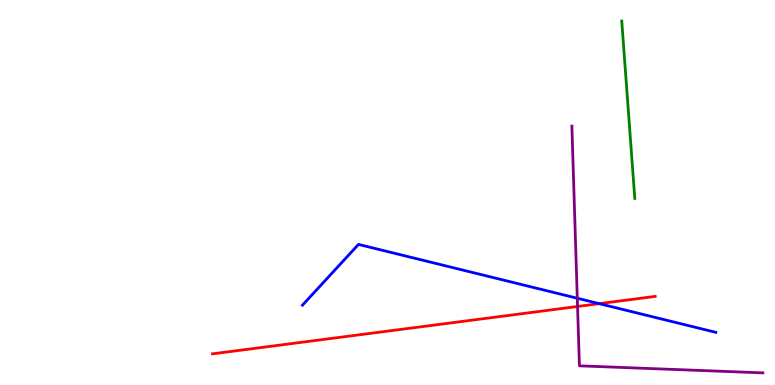[{'lines': ['blue', 'red'], 'intersections': [{'x': 7.73, 'y': 2.11}]}, {'lines': ['green', 'red'], 'intersections': []}, {'lines': ['purple', 'red'], 'intersections': [{'x': 7.45, 'y': 2.04}]}, {'lines': ['blue', 'green'], 'intersections': []}, {'lines': ['blue', 'purple'], 'intersections': [{'x': 7.45, 'y': 2.25}]}, {'lines': ['green', 'purple'], 'intersections': []}]